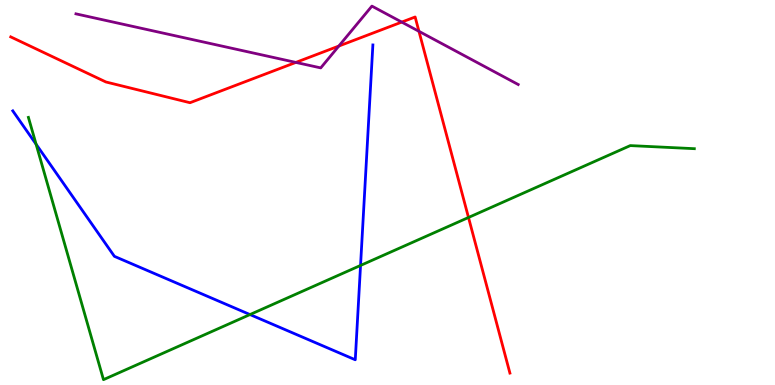[{'lines': ['blue', 'red'], 'intersections': []}, {'lines': ['green', 'red'], 'intersections': [{'x': 6.05, 'y': 4.35}]}, {'lines': ['purple', 'red'], 'intersections': [{'x': 3.82, 'y': 8.38}, {'x': 4.37, 'y': 8.8}, {'x': 5.18, 'y': 9.43}, {'x': 5.41, 'y': 9.19}]}, {'lines': ['blue', 'green'], 'intersections': [{'x': 0.466, 'y': 6.25}, {'x': 3.23, 'y': 1.83}, {'x': 4.65, 'y': 3.11}]}, {'lines': ['blue', 'purple'], 'intersections': []}, {'lines': ['green', 'purple'], 'intersections': []}]